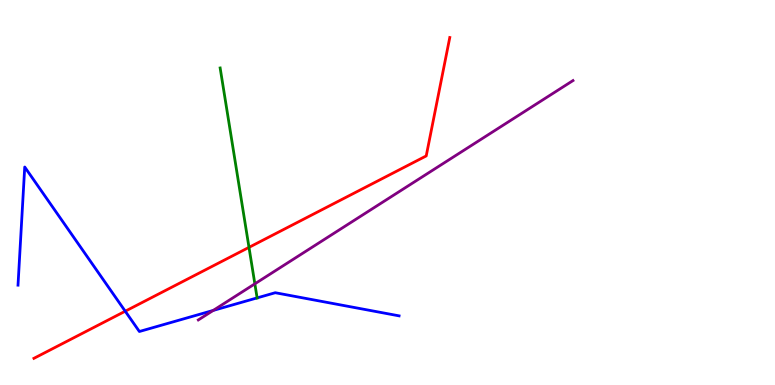[{'lines': ['blue', 'red'], 'intersections': [{'x': 1.62, 'y': 1.92}]}, {'lines': ['green', 'red'], 'intersections': [{'x': 3.21, 'y': 3.57}]}, {'lines': ['purple', 'red'], 'intersections': []}, {'lines': ['blue', 'green'], 'intersections': [{'x': 3.32, 'y': 2.26}]}, {'lines': ['blue', 'purple'], 'intersections': [{'x': 2.75, 'y': 1.94}]}, {'lines': ['green', 'purple'], 'intersections': [{'x': 3.29, 'y': 2.63}]}]